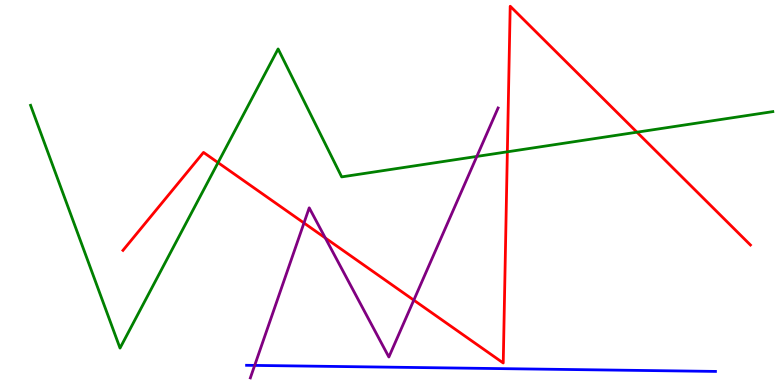[{'lines': ['blue', 'red'], 'intersections': []}, {'lines': ['green', 'red'], 'intersections': [{'x': 2.81, 'y': 5.78}, {'x': 6.55, 'y': 6.06}, {'x': 8.22, 'y': 6.57}]}, {'lines': ['purple', 'red'], 'intersections': [{'x': 3.92, 'y': 4.21}, {'x': 4.2, 'y': 3.82}, {'x': 5.34, 'y': 2.2}]}, {'lines': ['blue', 'green'], 'intersections': []}, {'lines': ['blue', 'purple'], 'intersections': [{'x': 3.29, 'y': 0.509}]}, {'lines': ['green', 'purple'], 'intersections': [{'x': 6.15, 'y': 5.94}]}]